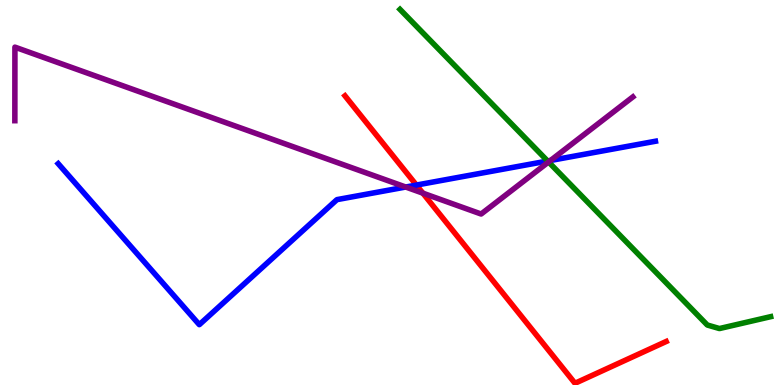[{'lines': ['blue', 'red'], 'intersections': [{'x': 5.37, 'y': 5.19}]}, {'lines': ['green', 'red'], 'intersections': []}, {'lines': ['purple', 'red'], 'intersections': [{'x': 5.46, 'y': 4.98}]}, {'lines': ['blue', 'green'], 'intersections': [{'x': 7.07, 'y': 5.82}]}, {'lines': ['blue', 'purple'], 'intersections': [{'x': 5.24, 'y': 5.14}, {'x': 7.1, 'y': 5.83}]}, {'lines': ['green', 'purple'], 'intersections': [{'x': 7.08, 'y': 5.79}]}]